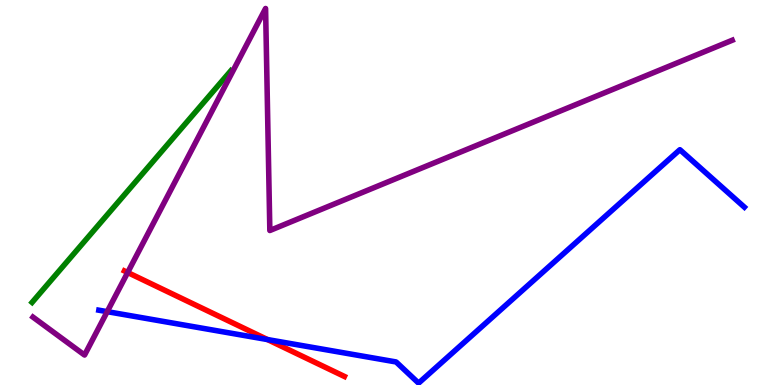[{'lines': ['blue', 'red'], 'intersections': [{'x': 3.45, 'y': 1.18}]}, {'lines': ['green', 'red'], 'intersections': []}, {'lines': ['purple', 'red'], 'intersections': [{'x': 1.65, 'y': 2.92}]}, {'lines': ['blue', 'green'], 'intersections': []}, {'lines': ['blue', 'purple'], 'intersections': [{'x': 1.38, 'y': 1.91}]}, {'lines': ['green', 'purple'], 'intersections': []}]